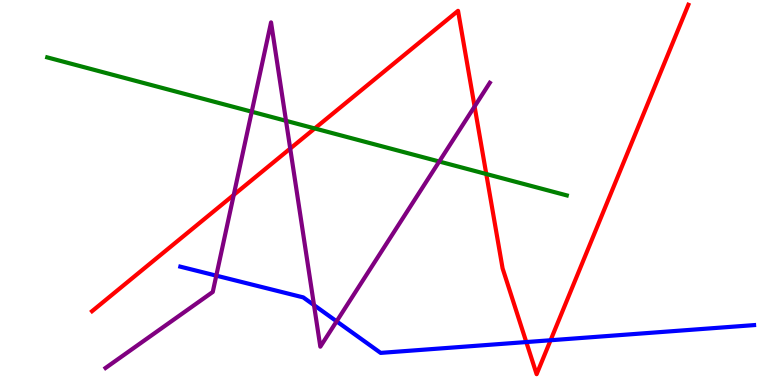[{'lines': ['blue', 'red'], 'intersections': [{'x': 6.79, 'y': 1.12}, {'x': 7.1, 'y': 1.16}]}, {'lines': ['green', 'red'], 'intersections': [{'x': 4.06, 'y': 6.66}, {'x': 6.27, 'y': 5.48}]}, {'lines': ['purple', 'red'], 'intersections': [{'x': 3.02, 'y': 4.94}, {'x': 3.74, 'y': 6.14}, {'x': 6.12, 'y': 7.23}]}, {'lines': ['blue', 'green'], 'intersections': []}, {'lines': ['blue', 'purple'], 'intersections': [{'x': 2.79, 'y': 2.84}, {'x': 4.05, 'y': 2.08}, {'x': 4.34, 'y': 1.65}]}, {'lines': ['green', 'purple'], 'intersections': [{'x': 3.25, 'y': 7.1}, {'x': 3.69, 'y': 6.86}, {'x': 5.67, 'y': 5.8}]}]